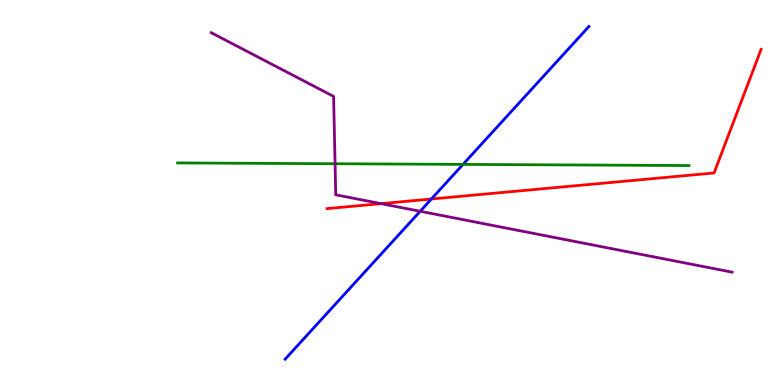[{'lines': ['blue', 'red'], 'intersections': [{'x': 5.57, 'y': 4.83}]}, {'lines': ['green', 'red'], 'intersections': []}, {'lines': ['purple', 'red'], 'intersections': [{'x': 4.92, 'y': 4.71}]}, {'lines': ['blue', 'green'], 'intersections': [{'x': 5.97, 'y': 5.73}]}, {'lines': ['blue', 'purple'], 'intersections': [{'x': 5.42, 'y': 4.51}]}, {'lines': ['green', 'purple'], 'intersections': [{'x': 4.32, 'y': 5.75}]}]